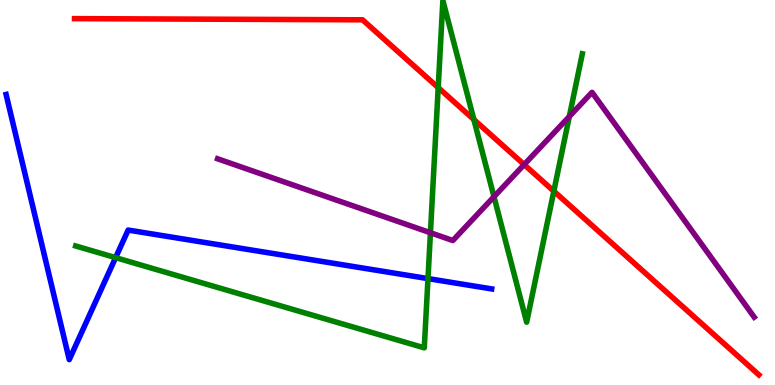[{'lines': ['blue', 'red'], 'intersections': []}, {'lines': ['green', 'red'], 'intersections': [{'x': 5.65, 'y': 7.72}, {'x': 6.11, 'y': 6.89}, {'x': 7.15, 'y': 5.03}]}, {'lines': ['purple', 'red'], 'intersections': [{'x': 6.76, 'y': 5.72}]}, {'lines': ['blue', 'green'], 'intersections': [{'x': 1.49, 'y': 3.31}, {'x': 5.52, 'y': 2.76}]}, {'lines': ['blue', 'purple'], 'intersections': []}, {'lines': ['green', 'purple'], 'intersections': [{'x': 5.55, 'y': 3.95}, {'x': 6.37, 'y': 4.89}, {'x': 7.35, 'y': 6.97}]}]